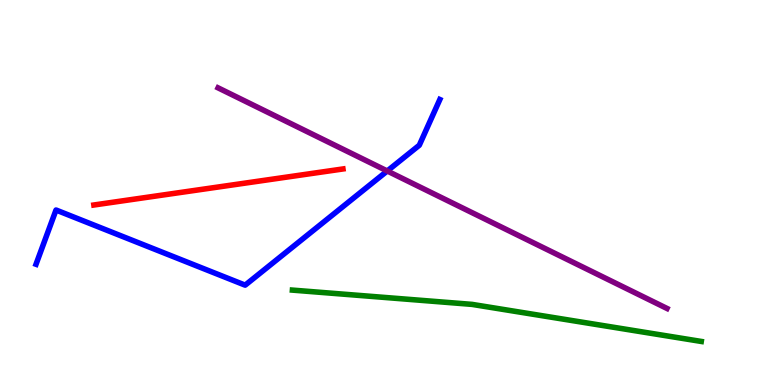[{'lines': ['blue', 'red'], 'intersections': []}, {'lines': ['green', 'red'], 'intersections': []}, {'lines': ['purple', 'red'], 'intersections': []}, {'lines': ['blue', 'green'], 'intersections': []}, {'lines': ['blue', 'purple'], 'intersections': [{'x': 5.0, 'y': 5.56}]}, {'lines': ['green', 'purple'], 'intersections': []}]